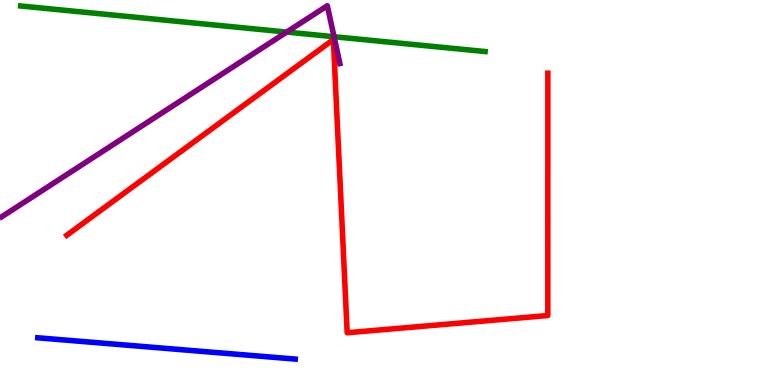[{'lines': ['blue', 'red'], 'intersections': []}, {'lines': ['green', 'red'], 'intersections': []}, {'lines': ['purple', 'red'], 'intersections': []}, {'lines': ['blue', 'green'], 'intersections': []}, {'lines': ['blue', 'purple'], 'intersections': []}, {'lines': ['green', 'purple'], 'intersections': [{'x': 3.7, 'y': 9.17}, {'x': 4.31, 'y': 9.05}]}]